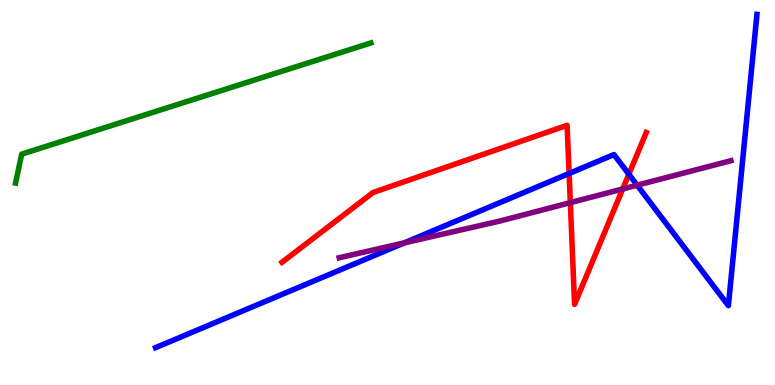[{'lines': ['blue', 'red'], 'intersections': [{'x': 7.34, 'y': 5.49}, {'x': 8.11, 'y': 5.47}]}, {'lines': ['green', 'red'], 'intersections': []}, {'lines': ['purple', 'red'], 'intersections': [{'x': 7.36, 'y': 4.74}, {'x': 8.03, 'y': 5.09}]}, {'lines': ['blue', 'green'], 'intersections': []}, {'lines': ['blue', 'purple'], 'intersections': [{'x': 5.22, 'y': 3.69}, {'x': 8.22, 'y': 5.19}]}, {'lines': ['green', 'purple'], 'intersections': []}]